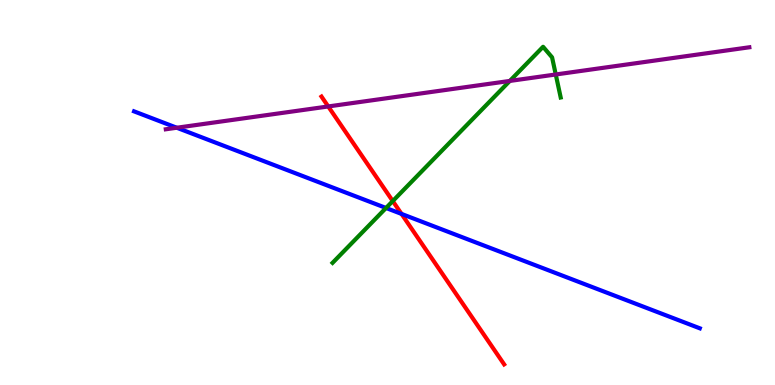[{'lines': ['blue', 'red'], 'intersections': [{'x': 5.18, 'y': 4.44}]}, {'lines': ['green', 'red'], 'intersections': [{'x': 5.07, 'y': 4.78}]}, {'lines': ['purple', 'red'], 'intersections': [{'x': 4.24, 'y': 7.23}]}, {'lines': ['blue', 'green'], 'intersections': [{'x': 4.98, 'y': 4.6}]}, {'lines': ['blue', 'purple'], 'intersections': [{'x': 2.28, 'y': 6.68}]}, {'lines': ['green', 'purple'], 'intersections': [{'x': 6.58, 'y': 7.9}, {'x': 7.17, 'y': 8.07}]}]